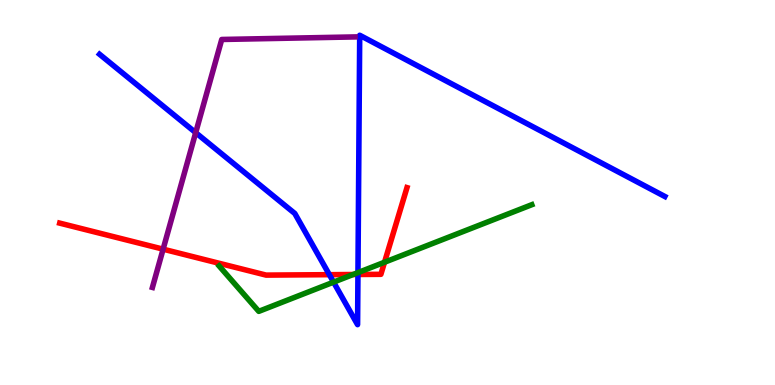[{'lines': ['blue', 'red'], 'intersections': [{'x': 4.25, 'y': 2.87}, {'x': 4.62, 'y': 2.87}]}, {'lines': ['green', 'red'], 'intersections': [{'x': 4.56, 'y': 2.87}, {'x': 4.96, 'y': 3.19}]}, {'lines': ['purple', 'red'], 'intersections': [{'x': 2.1, 'y': 3.53}]}, {'lines': ['blue', 'green'], 'intersections': [{'x': 4.3, 'y': 2.67}, {'x': 4.62, 'y': 2.92}]}, {'lines': ['blue', 'purple'], 'intersections': [{'x': 2.53, 'y': 6.55}]}, {'lines': ['green', 'purple'], 'intersections': []}]